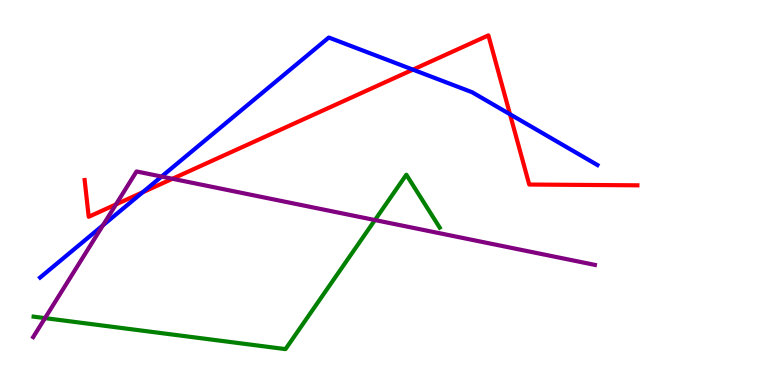[{'lines': ['blue', 'red'], 'intersections': [{'x': 1.84, 'y': 5.01}, {'x': 5.33, 'y': 8.19}, {'x': 6.58, 'y': 7.03}]}, {'lines': ['green', 'red'], 'intersections': []}, {'lines': ['purple', 'red'], 'intersections': [{'x': 1.5, 'y': 4.69}, {'x': 2.23, 'y': 5.36}]}, {'lines': ['blue', 'green'], 'intersections': []}, {'lines': ['blue', 'purple'], 'intersections': [{'x': 1.33, 'y': 4.15}, {'x': 2.08, 'y': 5.41}]}, {'lines': ['green', 'purple'], 'intersections': [{'x': 0.581, 'y': 1.74}, {'x': 4.84, 'y': 4.28}]}]